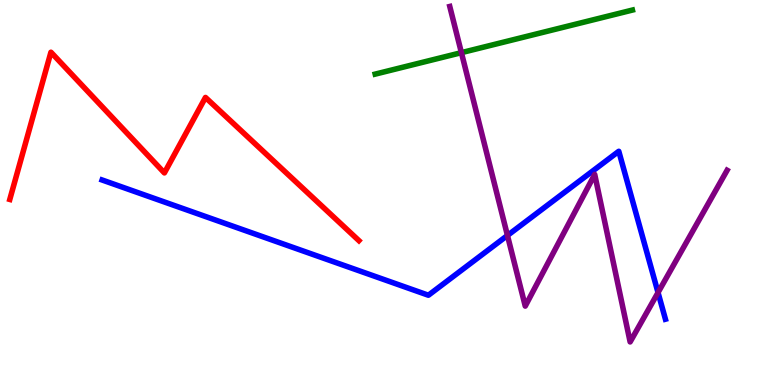[{'lines': ['blue', 'red'], 'intersections': []}, {'lines': ['green', 'red'], 'intersections': []}, {'lines': ['purple', 'red'], 'intersections': []}, {'lines': ['blue', 'green'], 'intersections': []}, {'lines': ['blue', 'purple'], 'intersections': [{'x': 6.55, 'y': 3.88}, {'x': 8.49, 'y': 2.4}]}, {'lines': ['green', 'purple'], 'intersections': [{'x': 5.95, 'y': 8.63}]}]